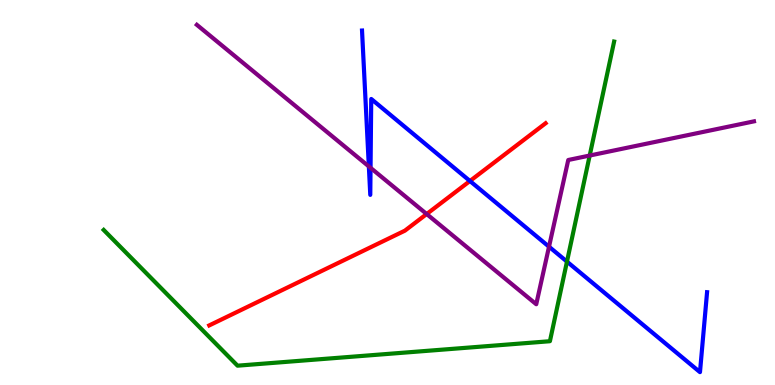[{'lines': ['blue', 'red'], 'intersections': [{'x': 6.06, 'y': 5.3}]}, {'lines': ['green', 'red'], 'intersections': []}, {'lines': ['purple', 'red'], 'intersections': [{'x': 5.51, 'y': 4.44}]}, {'lines': ['blue', 'green'], 'intersections': [{'x': 7.32, 'y': 3.2}]}, {'lines': ['blue', 'purple'], 'intersections': [{'x': 4.76, 'y': 5.68}, {'x': 4.78, 'y': 5.64}, {'x': 7.08, 'y': 3.59}]}, {'lines': ['green', 'purple'], 'intersections': [{'x': 7.61, 'y': 5.96}]}]